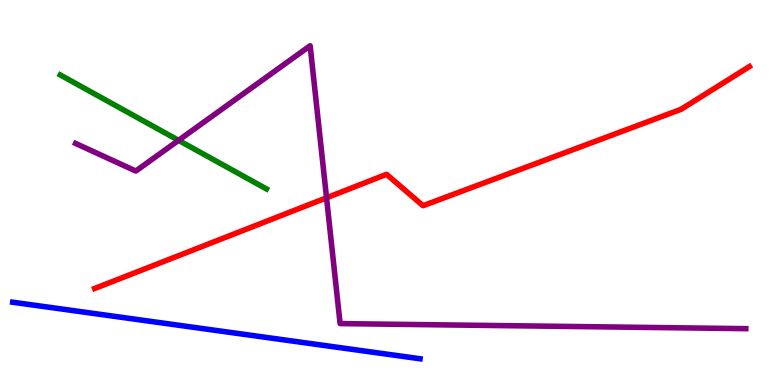[{'lines': ['blue', 'red'], 'intersections': []}, {'lines': ['green', 'red'], 'intersections': []}, {'lines': ['purple', 'red'], 'intersections': [{'x': 4.21, 'y': 4.86}]}, {'lines': ['blue', 'green'], 'intersections': []}, {'lines': ['blue', 'purple'], 'intersections': []}, {'lines': ['green', 'purple'], 'intersections': [{'x': 2.3, 'y': 6.36}]}]